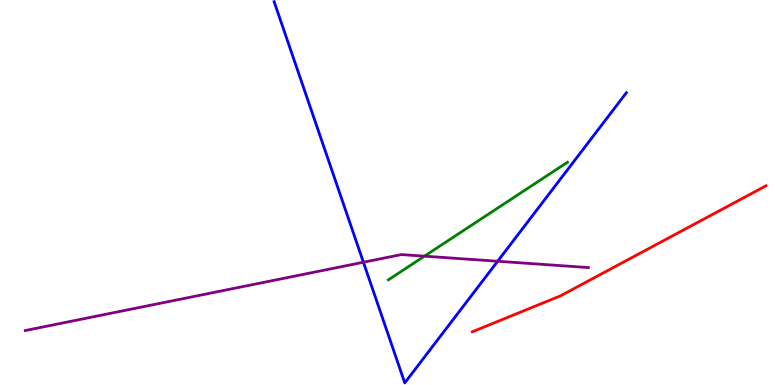[{'lines': ['blue', 'red'], 'intersections': []}, {'lines': ['green', 'red'], 'intersections': []}, {'lines': ['purple', 'red'], 'intersections': []}, {'lines': ['blue', 'green'], 'intersections': []}, {'lines': ['blue', 'purple'], 'intersections': [{'x': 4.69, 'y': 3.19}, {'x': 6.42, 'y': 3.21}]}, {'lines': ['green', 'purple'], 'intersections': [{'x': 5.48, 'y': 3.35}]}]